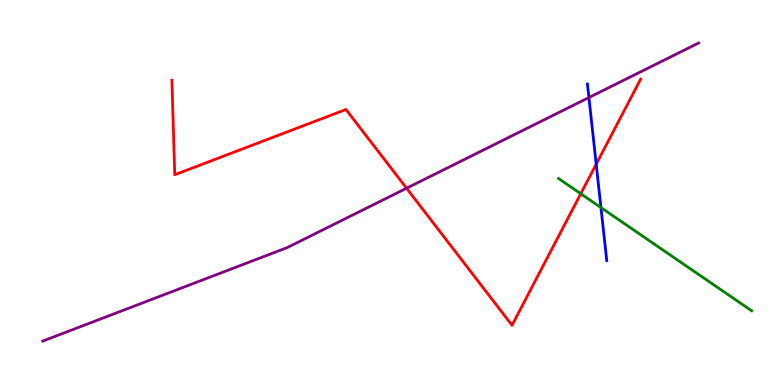[{'lines': ['blue', 'red'], 'intersections': [{'x': 7.69, 'y': 5.74}]}, {'lines': ['green', 'red'], 'intersections': [{'x': 7.49, 'y': 4.97}]}, {'lines': ['purple', 'red'], 'intersections': [{'x': 5.25, 'y': 5.11}]}, {'lines': ['blue', 'green'], 'intersections': [{'x': 7.75, 'y': 4.61}]}, {'lines': ['blue', 'purple'], 'intersections': [{'x': 7.6, 'y': 7.47}]}, {'lines': ['green', 'purple'], 'intersections': []}]